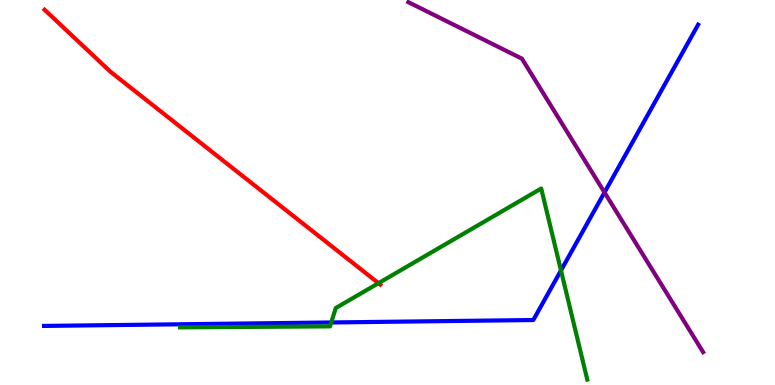[{'lines': ['blue', 'red'], 'intersections': []}, {'lines': ['green', 'red'], 'intersections': [{'x': 4.88, 'y': 2.64}]}, {'lines': ['purple', 'red'], 'intersections': []}, {'lines': ['blue', 'green'], 'intersections': [{'x': 4.27, 'y': 1.62}, {'x': 7.24, 'y': 2.97}]}, {'lines': ['blue', 'purple'], 'intersections': [{'x': 7.8, 'y': 5.0}]}, {'lines': ['green', 'purple'], 'intersections': []}]